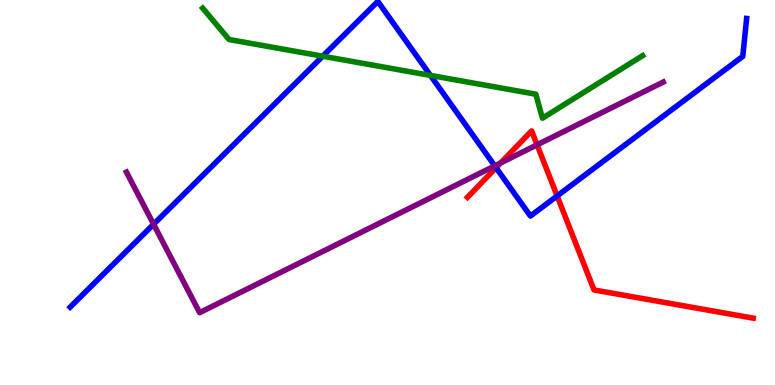[{'lines': ['blue', 'red'], 'intersections': [{'x': 6.4, 'y': 5.64}, {'x': 7.19, 'y': 4.91}]}, {'lines': ['green', 'red'], 'intersections': []}, {'lines': ['purple', 'red'], 'intersections': [{'x': 6.46, 'y': 5.77}, {'x': 6.93, 'y': 6.24}]}, {'lines': ['blue', 'green'], 'intersections': [{'x': 4.16, 'y': 8.54}, {'x': 5.55, 'y': 8.04}]}, {'lines': ['blue', 'purple'], 'intersections': [{'x': 1.98, 'y': 4.18}, {'x': 6.38, 'y': 5.69}]}, {'lines': ['green', 'purple'], 'intersections': []}]